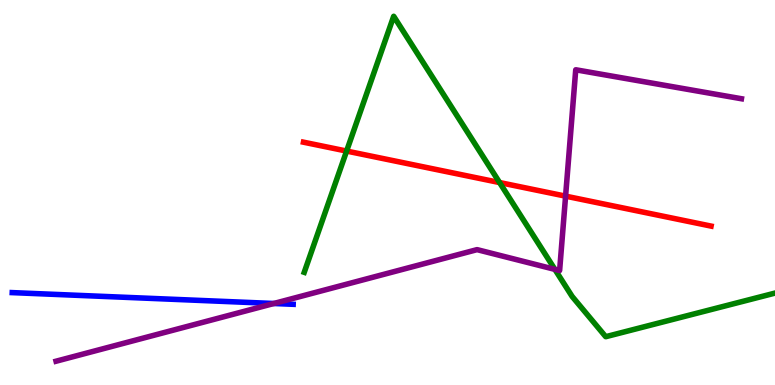[{'lines': ['blue', 'red'], 'intersections': []}, {'lines': ['green', 'red'], 'intersections': [{'x': 4.47, 'y': 6.08}, {'x': 6.45, 'y': 5.26}]}, {'lines': ['purple', 'red'], 'intersections': [{'x': 7.3, 'y': 4.91}]}, {'lines': ['blue', 'green'], 'intersections': []}, {'lines': ['blue', 'purple'], 'intersections': [{'x': 3.53, 'y': 2.12}]}, {'lines': ['green', 'purple'], 'intersections': [{'x': 7.16, 'y': 3.0}]}]